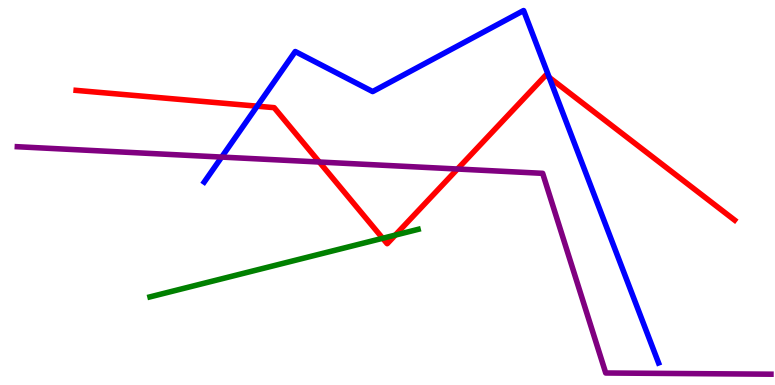[{'lines': ['blue', 'red'], 'intersections': [{'x': 3.32, 'y': 7.24}, {'x': 7.09, 'y': 7.99}]}, {'lines': ['green', 'red'], 'intersections': [{'x': 4.94, 'y': 3.81}, {'x': 5.1, 'y': 3.89}]}, {'lines': ['purple', 'red'], 'intersections': [{'x': 4.12, 'y': 5.79}, {'x': 5.9, 'y': 5.61}]}, {'lines': ['blue', 'green'], 'intersections': []}, {'lines': ['blue', 'purple'], 'intersections': [{'x': 2.86, 'y': 5.92}]}, {'lines': ['green', 'purple'], 'intersections': []}]